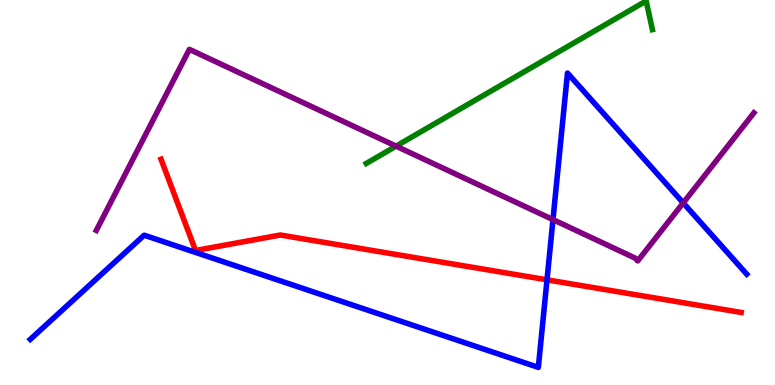[{'lines': ['blue', 'red'], 'intersections': [{'x': 7.06, 'y': 2.73}]}, {'lines': ['green', 'red'], 'intersections': []}, {'lines': ['purple', 'red'], 'intersections': []}, {'lines': ['blue', 'green'], 'intersections': []}, {'lines': ['blue', 'purple'], 'intersections': [{'x': 7.14, 'y': 4.3}, {'x': 8.82, 'y': 4.73}]}, {'lines': ['green', 'purple'], 'intersections': [{'x': 5.11, 'y': 6.2}]}]